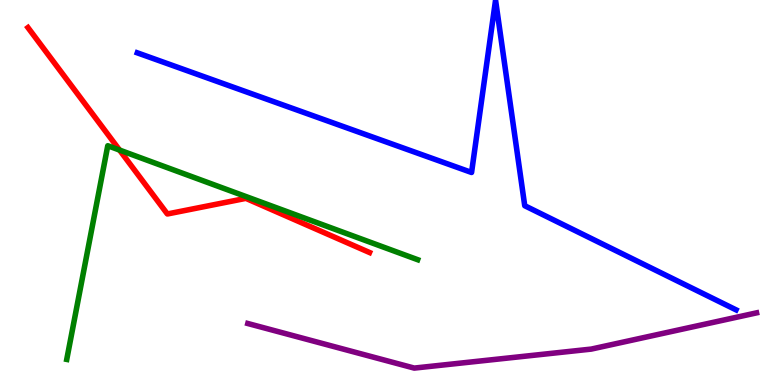[{'lines': ['blue', 'red'], 'intersections': []}, {'lines': ['green', 'red'], 'intersections': [{'x': 1.54, 'y': 6.1}]}, {'lines': ['purple', 'red'], 'intersections': []}, {'lines': ['blue', 'green'], 'intersections': []}, {'lines': ['blue', 'purple'], 'intersections': []}, {'lines': ['green', 'purple'], 'intersections': []}]